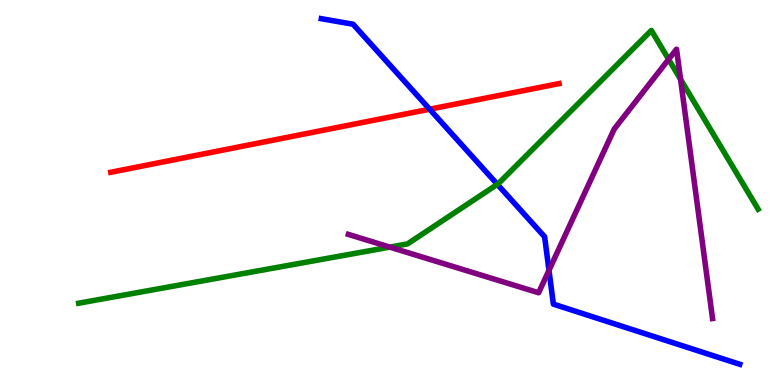[{'lines': ['blue', 'red'], 'intersections': [{'x': 5.54, 'y': 7.16}]}, {'lines': ['green', 'red'], 'intersections': []}, {'lines': ['purple', 'red'], 'intersections': []}, {'lines': ['blue', 'green'], 'intersections': [{'x': 6.42, 'y': 5.21}]}, {'lines': ['blue', 'purple'], 'intersections': [{'x': 7.08, 'y': 2.98}]}, {'lines': ['green', 'purple'], 'intersections': [{'x': 5.03, 'y': 3.58}, {'x': 8.63, 'y': 8.46}, {'x': 8.78, 'y': 7.94}]}]